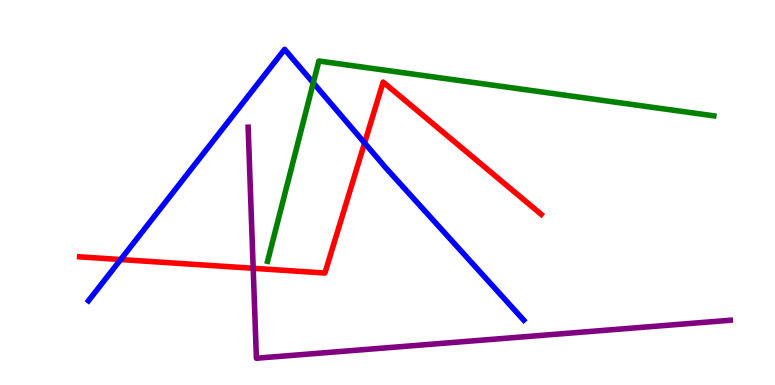[{'lines': ['blue', 'red'], 'intersections': [{'x': 1.56, 'y': 3.26}, {'x': 4.7, 'y': 6.29}]}, {'lines': ['green', 'red'], 'intersections': []}, {'lines': ['purple', 'red'], 'intersections': [{'x': 3.27, 'y': 3.03}]}, {'lines': ['blue', 'green'], 'intersections': [{'x': 4.04, 'y': 7.85}]}, {'lines': ['blue', 'purple'], 'intersections': []}, {'lines': ['green', 'purple'], 'intersections': []}]